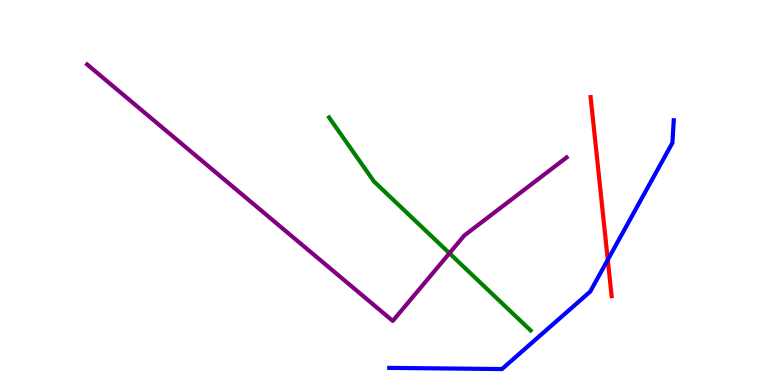[{'lines': ['blue', 'red'], 'intersections': [{'x': 7.84, 'y': 3.25}]}, {'lines': ['green', 'red'], 'intersections': []}, {'lines': ['purple', 'red'], 'intersections': []}, {'lines': ['blue', 'green'], 'intersections': []}, {'lines': ['blue', 'purple'], 'intersections': []}, {'lines': ['green', 'purple'], 'intersections': [{'x': 5.8, 'y': 3.42}]}]